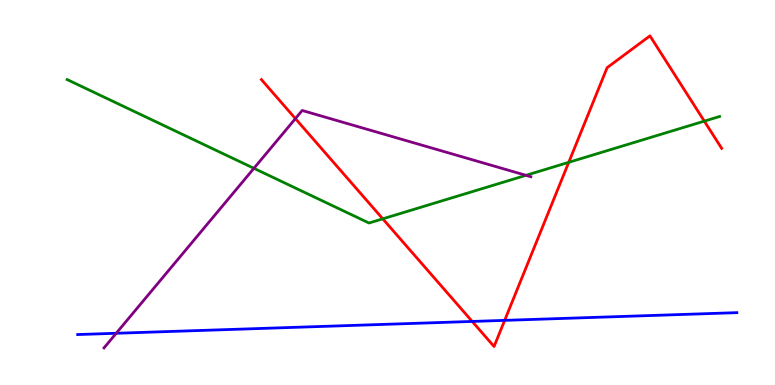[{'lines': ['blue', 'red'], 'intersections': [{'x': 6.09, 'y': 1.65}, {'x': 6.51, 'y': 1.68}]}, {'lines': ['green', 'red'], 'intersections': [{'x': 4.94, 'y': 4.32}, {'x': 7.34, 'y': 5.78}, {'x': 9.09, 'y': 6.85}]}, {'lines': ['purple', 'red'], 'intersections': [{'x': 3.81, 'y': 6.92}]}, {'lines': ['blue', 'green'], 'intersections': []}, {'lines': ['blue', 'purple'], 'intersections': [{'x': 1.5, 'y': 1.34}]}, {'lines': ['green', 'purple'], 'intersections': [{'x': 3.28, 'y': 5.63}, {'x': 6.79, 'y': 5.45}]}]